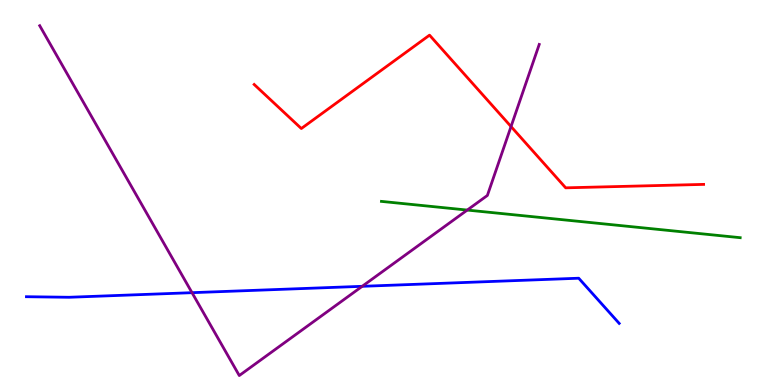[{'lines': ['blue', 'red'], 'intersections': []}, {'lines': ['green', 'red'], 'intersections': []}, {'lines': ['purple', 'red'], 'intersections': [{'x': 6.59, 'y': 6.71}]}, {'lines': ['blue', 'green'], 'intersections': []}, {'lines': ['blue', 'purple'], 'intersections': [{'x': 2.48, 'y': 2.4}, {'x': 4.67, 'y': 2.56}]}, {'lines': ['green', 'purple'], 'intersections': [{'x': 6.03, 'y': 4.54}]}]